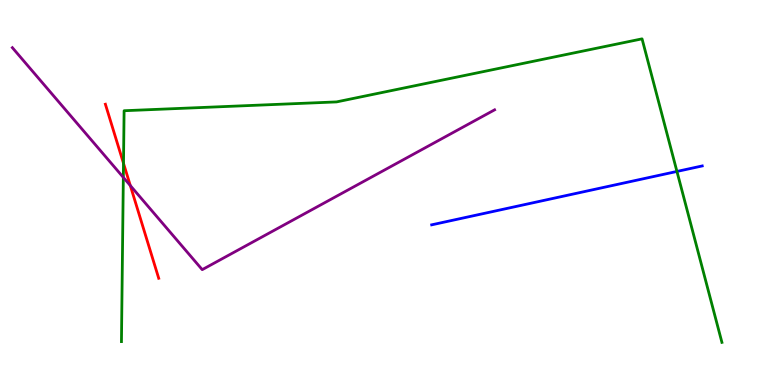[{'lines': ['blue', 'red'], 'intersections': []}, {'lines': ['green', 'red'], 'intersections': [{'x': 1.59, 'y': 5.76}]}, {'lines': ['purple', 'red'], 'intersections': [{'x': 1.68, 'y': 5.18}]}, {'lines': ['blue', 'green'], 'intersections': [{'x': 8.73, 'y': 5.55}]}, {'lines': ['blue', 'purple'], 'intersections': []}, {'lines': ['green', 'purple'], 'intersections': [{'x': 1.59, 'y': 5.39}]}]